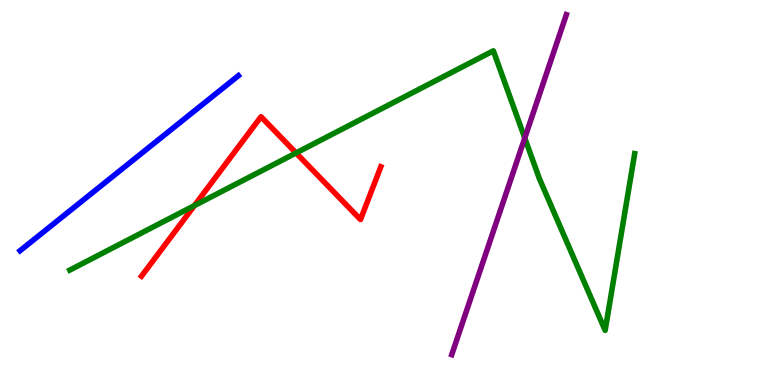[{'lines': ['blue', 'red'], 'intersections': []}, {'lines': ['green', 'red'], 'intersections': [{'x': 2.51, 'y': 4.66}, {'x': 3.82, 'y': 6.03}]}, {'lines': ['purple', 'red'], 'intersections': []}, {'lines': ['blue', 'green'], 'intersections': []}, {'lines': ['blue', 'purple'], 'intersections': []}, {'lines': ['green', 'purple'], 'intersections': [{'x': 6.77, 'y': 6.41}]}]